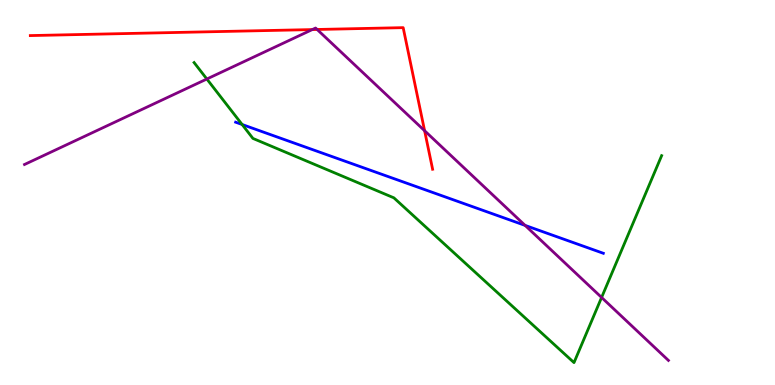[{'lines': ['blue', 'red'], 'intersections': []}, {'lines': ['green', 'red'], 'intersections': []}, {'lines': ['purple', 'red'], 'intersections': [{'x': 4.03, 'y': 9.23}, {'x': 4.09, 'y': 9.23}, {'x': 5.48, 'y': 6.6}]}, {'lines': ['blue', 'green'], 'intersections': [{'x': 3.12, 'y': 6.77}]}, {'lines': ['blue', 'purple'], 'intersections': [{'x': 6.78, 'y': 4.15}]}, {'lines': ['green', 'purple'], 'intersections': [{'x': 2.67, 'y': 7.95}, {'x': 7.76, 'y': 2.27}]}]